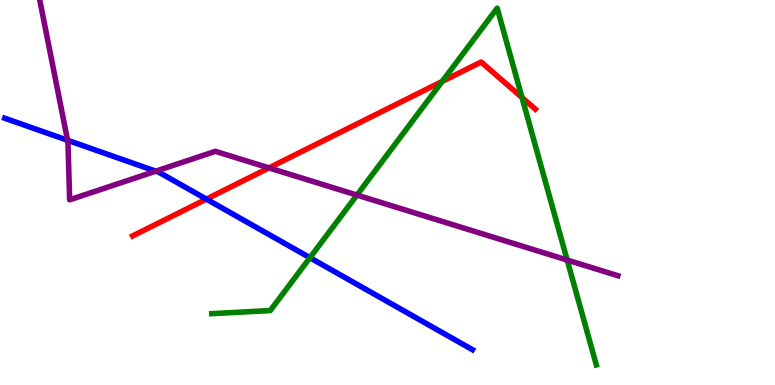[{'lines': ['blue', 'red'], 'intersections': [{'x': 2.66, 'y': 4.83}]}, {'lines': ['green', 'red'], 'intersections': [{'x': 5.71, 'y': 7.88}, {'x': 6.74, 'y': 7.47}]}, {'lines': ['purple', 'red'], 'intersections': [{'x': 3.47, 'y': 5.64}]}, {'lines': ['blue', 'green'], 'intersections': [{'x': 4.0, 'y': 3.31}]}, {'lines': ['blue', 'purple'], 'intersections': [{'x': 0.872, 'y': 6.36}, {'x': 2.01, 'y': 5.55}]}, {'lines': ['green', 'purple'], 'intersections': [{'x': 4.61, 'y': 4.93}, {'x': 7.32, 'y': 3.25}]}]